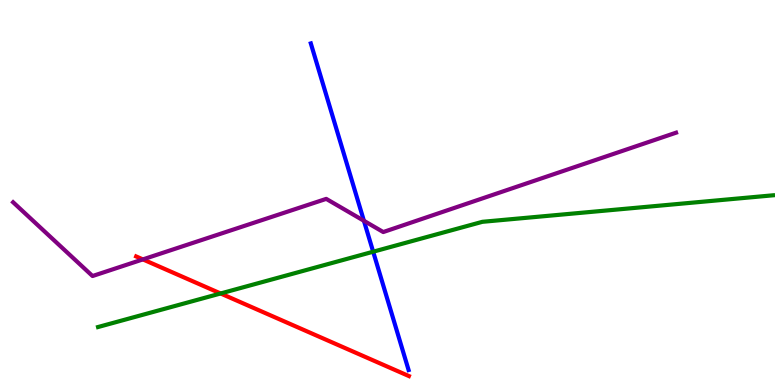[{'lines': ['blue', 'red'], 'intersections': []}, {'lines': ['green', 'red'], 'intersections': [{'x': 2.85, 'y': 2.38}]}, {'lines': ['purple', 'red'], 'intersections': [{'x': 1.84, 'y': 3.26}]}, {'lines': ['blue', 'green'], 'intersections': [{'x': 4.82, 'y': 3.46}]}, {'lines': ['blue', 'purple'], 'intersections': [{'x': 4.7, 'y': 4.27}]}, {'lines': ['green', 'purple'], 'intersections': []}]